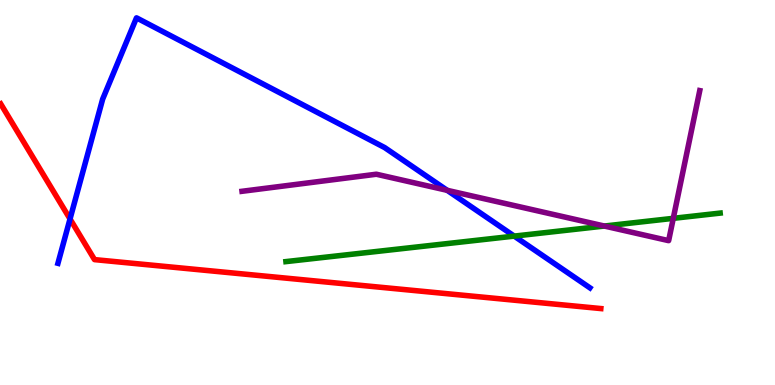[{'lines': ['blue', 'red'], 'intersections': [{'x': 0.904, 'y': 4.31}]}, {'lines': ['green', 'red'], 'intersections': []}, {'lines': ['purple', 'red'], 'intersections': []}, {'lines': ['blue', 'green'], 'intersections': [{'x': 6.63, 'y': 3.87}]}, {'lines': ['blue', 'purple'], 'intersections': [{'x': 5.77, 'y': 5.06}]}, {'lines': ['green', 'purple'], 'intersections': [{'x': 7.8, 'y': 4.13}, {'x': 8.69, 'y': 4.33}]}]